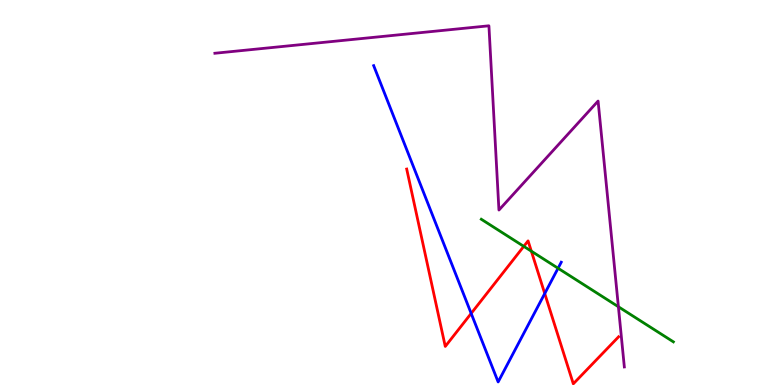[{'lines': ['blue', 'red'], 'intersections': [{'x': 6.08, 'y': 1.86}, {'x': 7.03, 'y': 2.38}]}, {'lines': ['green', 'red'], 'intersections': [{'x': 6.76, 'y': 3.6}, {'x': 6.86, 'y': 3.48}]}, {'lines': ['purple', 'red'], 'intersections': []}, {'lines': ['blue', 'green'], 'intersections': [{'x': 7.2, 'y': 3.03}]}, {'lines': ['blue', 'purple'], 'intersections': []}, {'lines': ['green', 'purple'], 'intersections': [{'x': 7.98, 'y': 2.03}]}]